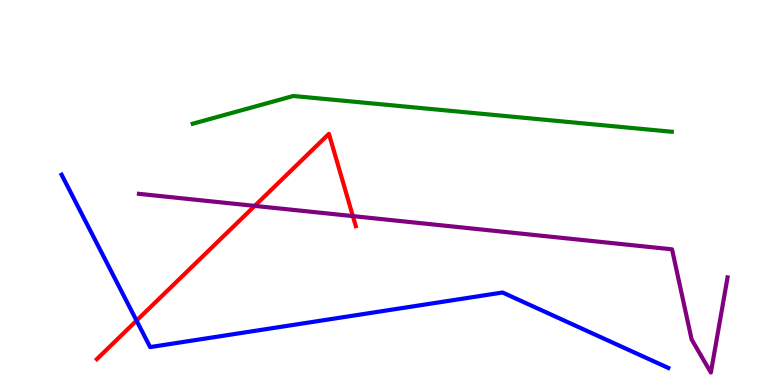[{'lines': ['blue', 'red'], 'intersections': [{'x': 1.76, 'y': 1.67}]}, {'lines': ['green', 'red'], 'intersections': []}, {'lines': ['purple', 'red'], 'intersections': [{'x': 3.29, 'y': 4.65}, {'x': 4.55, 'y': 4.39}]}, {'lines': ['blue', 'green'], 'intersections': []}, {'lines': ['blue', 'purple'], 'intersections': []}, {'lines': ['green', 'purple'], 'intersections': []}]